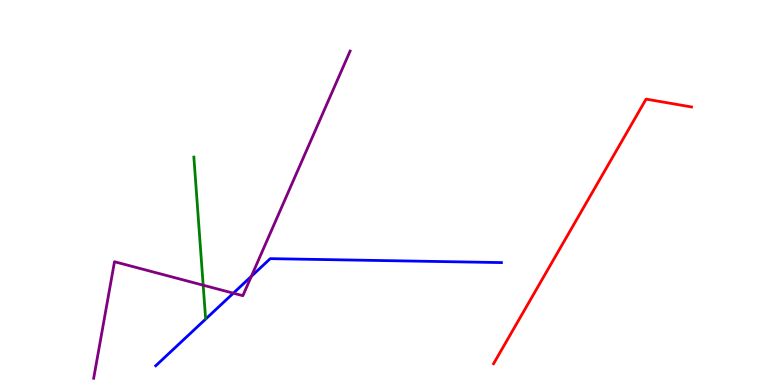[{'lines': ['blue', 'red'], 'intersections': []}, {'lines': ['green', 'red'], 'intersections': []}, {'lines': ['purple', 'red'], 'intersections': []}, {'lines': ['blue', 'green'], 'intersections': []}, {'lines': ['blue', 'purple'], 'intersections': [{'x': 3.01, 'y': 2.39}, {'x': 3.24, 'y': 2.82}]}, {'lines': ['green', 'purple'], 'intersections': [{'x': 2.62, 'y': 2.59}]}]